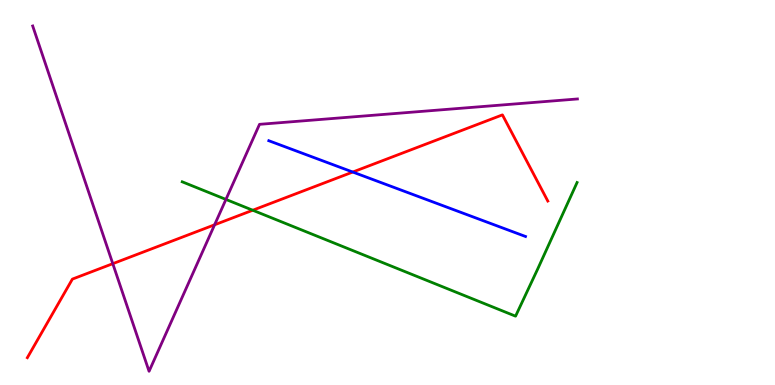[{'lines': ['blue', 'red'], 'intersections': [{'x': 4.55, 'y': 5.53}]}, {'lines': ['green', 'red'], 'intersections': [{'x': 3.26, 'y': 4.54}]}, {'lines': ['purple', 'red'], 'intersections': [{'x': 1.46, 'y': 3.15}, {'x': 2.77, 'y': 4.16}]}, {'lines': ['blue', 'green'], 'intersections': []}, {'lines': ['blue', 'purple'], 'intersections': []}, {'lines': ['green', 'purple'], 'intersections': [{'x': 2.92, 'y': 4.82}]}]